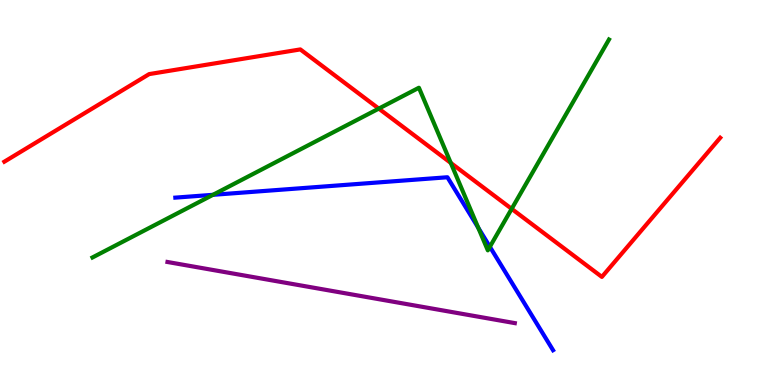[{'lines': ['blue', 'red'], 'intersections': []}, {'lines': ['green', 'red'], 'intersections': [{'x': 4.89, 'y': 7.18}, {'x': 5.82, 'y': 5.77}, {'x': 6.6, 'y': 4.58}]}, {'lines': ['purple', 'red'], 'intersections': []}, {'lines': ['blue', 'green'], 'intersections': [{'x': 2.75, 'y': 4.94}, {'x': 6.17, 'y': 4.09}, {'x': 6.32, 'y': 3.59}]}, {'lines': ['blue', 'purple'], 'intersections': []}, {'lines': ['green', 'purple'], 'intersections': []}]